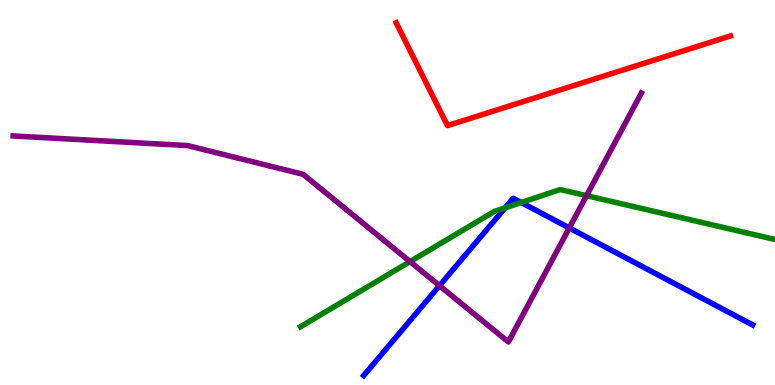[{'lines': ['blue', 'red'], 'intersections': []}, {'lines': ['green', 'red'], 'intersections': []}, {'lines': ['purple', 'red'], 'intersections': []}, {'lines': ['blue', 'green'], 'intersections': [{'x': 6.52, 'y': 4.6}, {'x': 6.73, 'y': 4.74}]}, {'lines': ['blue', 'purple'], 'intersections': [{'x': 5.67, 'y': 2.58}, {'x': 7.35, 'y': 4.08}]}, {'lines': ['green', 'purple'], 'intersections': [{'x': 5.29, 'y': 3.21}, {'x': 7.57, 'y': 4.92}]}]